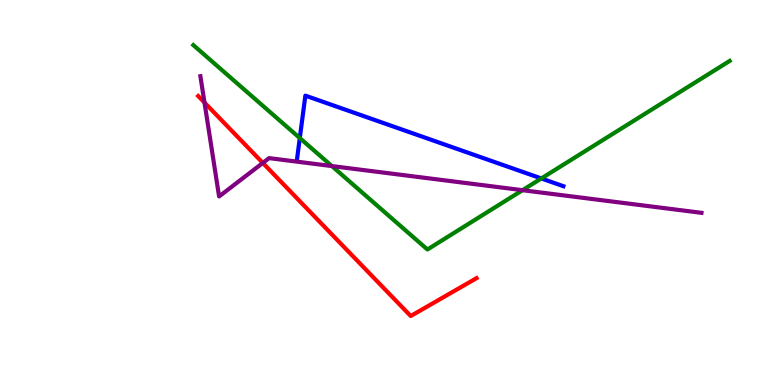[{'lines': ['blue', 'red'], 'intersections': []}, {'lines': ['green', 'red'], 'intersections': []}, {'lines': ['purple', 'red'], 'intersections': [{'x': 2.64, 'y': 7.34}, {'x': 3.39, 'y': 5.77}]}, {'lines': ['blue', 'green'], 'intersections': [{'x': 3.87, 'y': 6.41}, {'x': 6.98, 'y': 5.36}]}, {'lines': ['blue', 'purple'], 'intersections': []}, {'lines': ['green', 'purple'], 'intersections': [{'x': 4.28, 'y': 5.69}, {'x': 6.74, 'y': 5.06}]}]